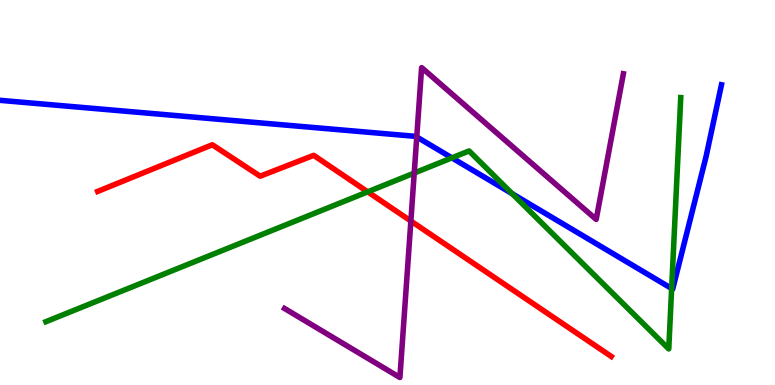[{'lines': ['blue', 'red'], 'intersections': []}, {'lines': ['green', 'red'], 'intersections': [{'x': 4.74, 'y': 5.02}]}, {'lines': ['purple', 'red'], 'intersections': [{'x': 5.3, 'y': 4.26}]}, {'lines': ['blue', 'green'], 'intersections': [{'x': 5.83, 'y': 5.9}, {'x': 6.61, 'y': 4.97}, {'x': 8.67, 'y': 2.51}]}, {'lines': ['blue', 'purple'], 'intersections': [{'x': 5.38, 'y': 6.44}]}, {'lines': ['green', 'purple'], 'intersections': [{'x': 5.34, 'y': 5.5}]}]